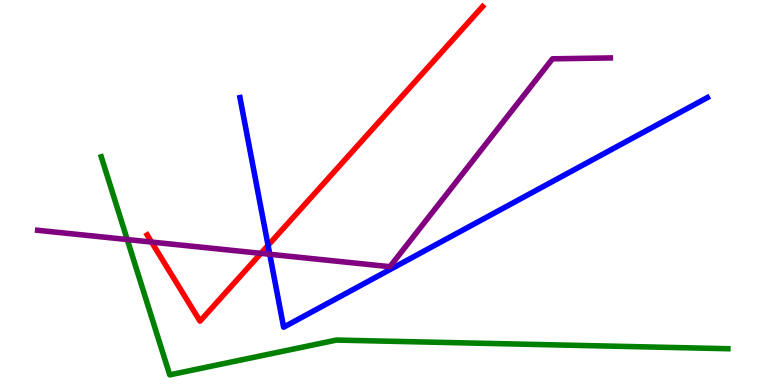[{'lines': ['blue', 'red'], 'intersections': [{'x': 3.46, 'y': 3.63}]}, {'lines': ['green', 'red'], 'intersections': []}, {'lines': ['purple', 'red'], 'intersections': [{'x': 1.96, 'y': 3.71}, {'x': 3.37, 'y': 3.42}]}, {'lines': ['blue', 'green'], 'intersections': []}, {'lines': ['blue', 'purple'], 'intersections': [{'x': 3.48, 'y': 3.4}]}, {'lines': ['green', 'purple'], 'intersections': [{'x': 1.64, 'y': 3.78}]}]